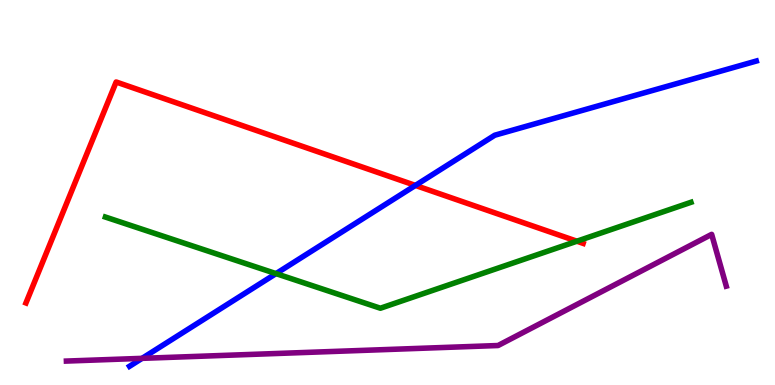[{'lines': ['blue', 'red'], 'intersections': [{'x': 5.36, 'y': 5.18}]}, {'lines': ['green', 'red'], 'intersections': [{'x': 7.44, 'y': 3.73}]}, {'lines': ['purple', 'red'], 'intersections': []}, {'lines': ['blue', 'green'], 'intersections': [{'x': 3.56, 'y': 2.89}]}, {'lines': ['blue', 'purple'], 'intersections': [{'x': 1.83, 'y': 0.692}]}, {'lines': ['green', 'purple'], 'intersections': []}]